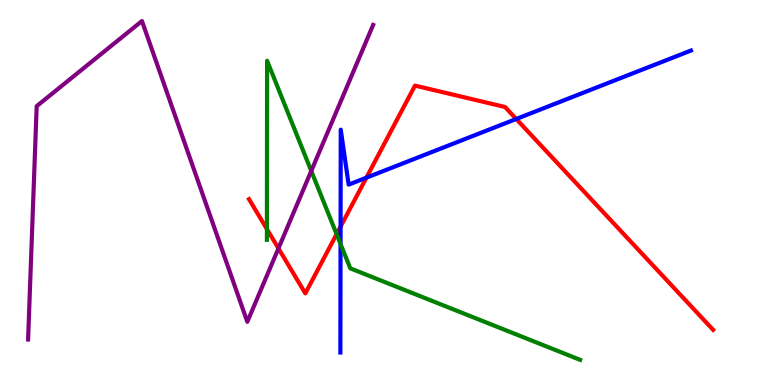[{'lines': ['blue', 'red'], 'intersections': [{'x': 4.39, 'y': 4.11}, {'x': 4.73, 'y': 5.39}, {'x': 6.66, 'y': 6.91}]}, {'lines': ['green', 'red'], 'intersections': [{'x': 3.44, 'y': 4.05}, {'x': 4.34, 'y': 3.92}]}, {'lines': ['purple', 'red'], 'intersections': [{'x': 3.59, 'y': 3.55}]}, {'lines': ['blue', 'green'], 'intersections': [{'x': 4.39, 'y': 3.66}]}, {'lines': ['blue', 'purple'], 'intersections': []}, {'lines': ['green', 'purple'], 'intersections': [{'x': 4.02, 'y': 5.56}]}]